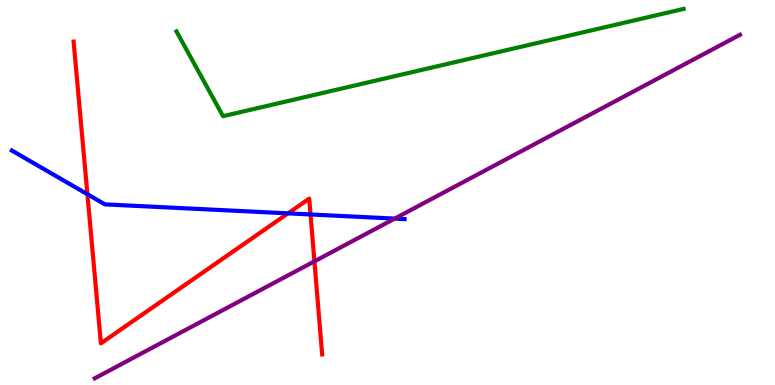[{'lines': ['blue', 'red'], 'intersections': [{'x': 1.13, 'y': 4.96}, {'x': 3.72, 'y': 4.46}, {'x': 4.01, 'y': 4.43}]}, {'lines': ['green', 'red'], 'intersections': []}, {'lines': ['purple', 'red'], 'intersections': [{'x': 4.06, 'y': 3.21}]}, {'lines': ['blue', 'green'], 'intersections': []}, {'lines': ['blue', 'purple'], 'intersections': [{'x': 5.09, 'y': 4.32}]}, {'lines': ['green', 'purple'], 'intersections': []}]